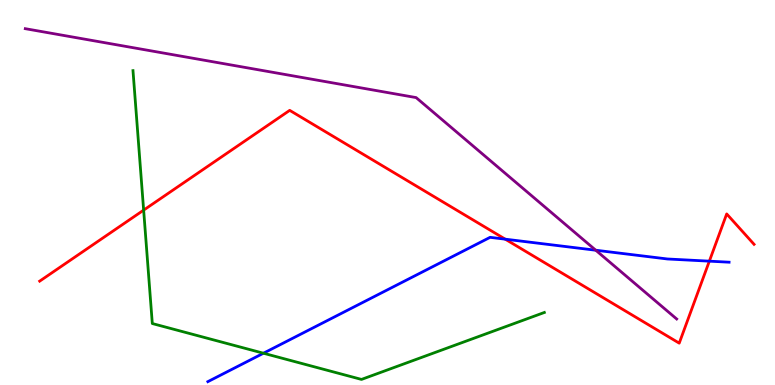[{'lines': ['blue', 'red'], 'intersections': [{'x': 6.52, 'y': 3.79}, {'x': 9.15, 'y': 3.22}]}, {'lines': ['green', 'red'], 'intersections': [{'x': 1.85, 'y': 4.54}]}, {'lines': ['purple', 'red'], 'intersections': []}, {'lines': ['blue', 'green'], 'intersections': [{'x': 3.4, 'y': 0.825}]}, {'lines': ['blue', 'purple'], 'intersections': [{'x': 7.69, 'y': 3.5}]}, {'lines': ['green', 'purple'], 'intersections': []}]